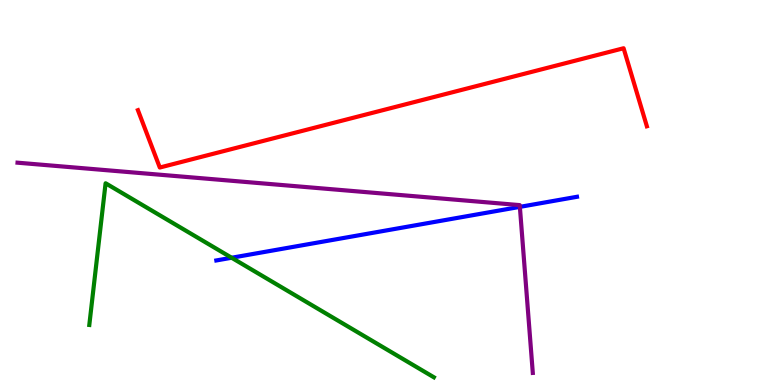[{'lines': ['blue', 'red'], 'intersections': []}, {'lines': ['green', 'red'], 'intersections': []}, {'lines': ['purple', 'red'], 'intersections': []}, {'lines': ['blue', 'green'], 'intersections': [{'x': 2.99, 'y': 3.31}]}, {'lines': ['blue', 'purple'], 'intersections': [{'x': 6.71, 'y': 4.63}]}, {'lines': ['green', 'purple'], 'intersections': []}]